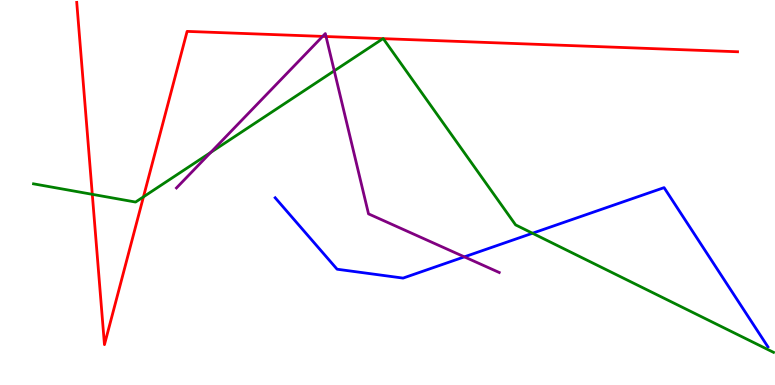[{'lines': ['blue', 'red'], 'intersections': []}, {'lines': ['green', 'red'], 'intersections': [{'x': 1.19, 'y': 4.95}, {'x': 1.85, 'y': 4.89}, {'x': 4.94, 'y': 9.0}, {'x': 4.95, 'y': 9.0}]}, {'lines': ['purple', 'red'], 'intersections': [{'x': 4.16, 'y': 9.05}, {'x': 4.21, 'y': 9.05}]}, {'lines': ['blue', 'green'], 'intersections': [{'x': 6.87, 'y': 3.94}]}, {'lines': ['blue', 'purple'], 'intersections': [{'x': 5.99, 'y': 3.33}]}, {'lines': ['green', 'purple'], 'intersections': [{'x': 2.72, 'y': 6.04}, {'x': 4.31, 'y': 8.16}]}]